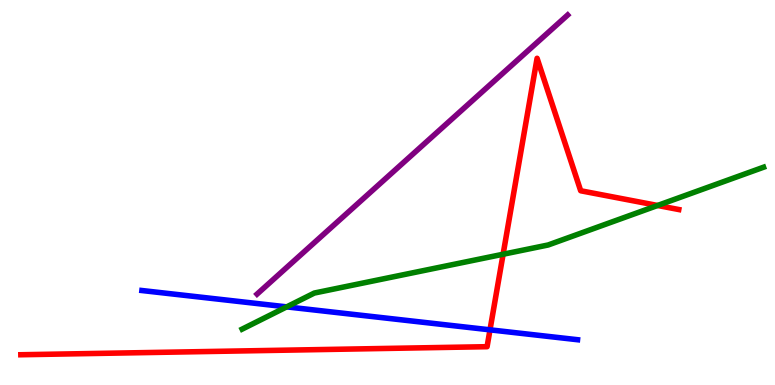[{'lines': ['blue', 'red'], 'intersections': [{'x': 6.32, 'y': 1.43}]}, {'lines': ['green', 'red'], 'intersections': [{'x': 6.49, 'y': 3.4}, {'x': 8.49, 'y': 4.66}]}, {'lines': ['purple', 'red'], 'intersections': []}, {'lines': ['blue', 'green'], 'intersections': [{'x': 3.7, 'y': 2.03}]}, {'lines': ['blue', 'purple'], 'intersections': []}, {'lines': ['green', 'purple'], 'intersections': []}]